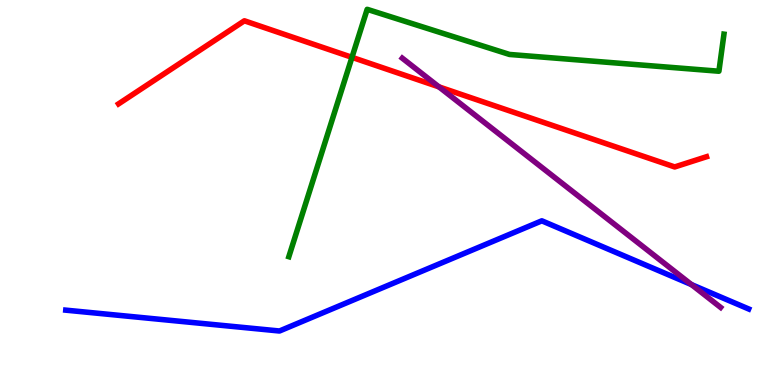[{'lines': ['blue', 'red'], 'intersections': []}, {'lines': ['green', 'red'], 'intersections': [{'x': 4.54, 'y': 8.51}]}, {'lines': ['purple', 'red'], 'intersections': [{'x': 5.66, 'y': 7.74}]}, {'lines': ['blue', 'green'], 'intersections': []}, {'lines': ['blue', 'purple'], 'intersections': [{'x': 8.92, 'y': 2.61}]}, {'lines': ['green', 'purple'], 'intersections': []}]